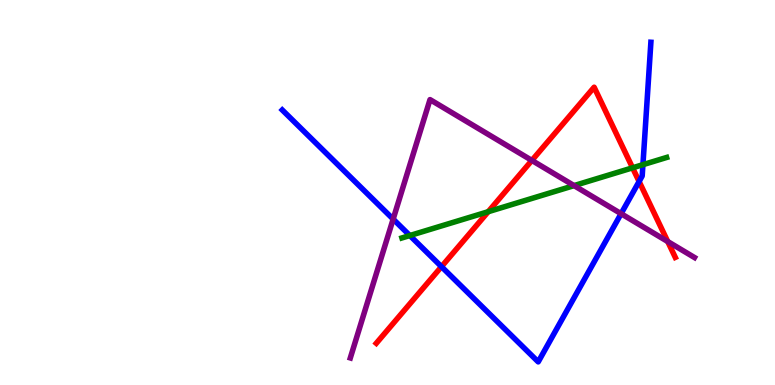[{'lines': ['blue', 'red'], 'intersections': [{'x': 5.7, 'y': 3.07}, {'x': 8.25, 'y': 5.29}]}, {'lines': ['green', 'red'], 'intersections': [{'x': 6.3, 'y': 4.5}, {'x': 8.16, 'y': 5.64}]}, {'lines': ['purple', 'red'], 'intersections': [{'x': 6.86, 'y': 5.83}, {'x': 8.62, 'y': 3.73}]}, {'lines': ['blue', 'green'], 'intersections': [{'x': 5.29, 'y': 3.88}, {'x': 8.3, 'y': 5.72}]}, {'lines': ['blue', 'purple'], 'intersections': [{'x': 5.07, 'y': 4.31}, {'x': 8.01, 'y': 4.45}]}, {'lines': ['green', 'purple'], 'intersections': [{'x': 7.41, 'y': 5.18}]}]